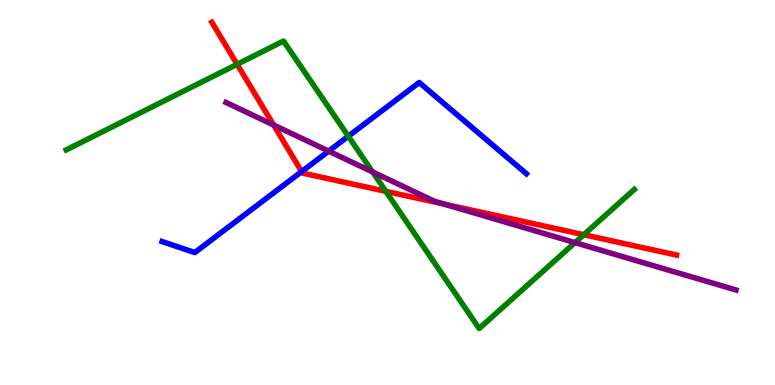[{'lines': ['blue', 'red'], 'intersections': [{'x': 3.89, 'y': 5.54}]}, {'lines': ['green', 'red'], 'intersections': [{'x': 3.06, 'y': 8.33}, {'x': 4.98, 'y': 5.03}, {'x': 7.53, 'y': 3.9}]}, {'lines': ['purple', 'red'], 'intersections': [{'x': 3.53, 'y': 6.75}, {'x': 5.73, 'y': 4.7}]}, {'lines': ['blue', 'green'], 'intersections': [{'x': 4.49, 'y': 6.46}]}, {'lines': ['blue', 'purple'], 'intersections': [{'x': 4.24, 'y': 6.07}]}, {'lines': ['green', 'purple'], 'intersections': [{'x': 4.81, 'y': 5.53}, {'x': 7.42, 'y': 3.7}]}]